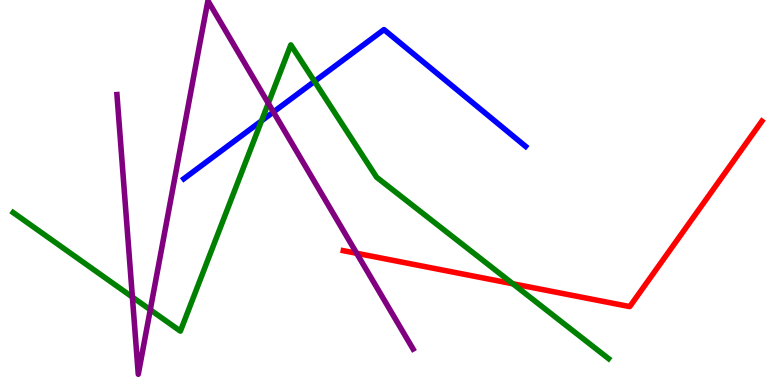[{'lines': ['blue', 'red'], 'intersections': []}, {'lines': ['green', 'red'], 'intersections': [{'x': 6.62, 'y': 2.63}]}, {'lines': ['purple', 'red'], 'intersections': [{'x': 4.6, 'y': 3.42}]}, {'lines': ['blue', 'green'], 'intersections': [{'x': 3.37, 'y': 6.86}, {'x': 4.06, 'y': 7.89}]}, {'lines': ['blue', 'purple'], 'intersections': [{'x': 3.53, 'y': 7.09}]}, {'lines': ['green', 'purple'], 'intersections': [{'x': 1.71, 'y': 2.28}, {'x': 1.94, 'y': 1.95}, {'x': 3.46, 'y': 7.32}]}]